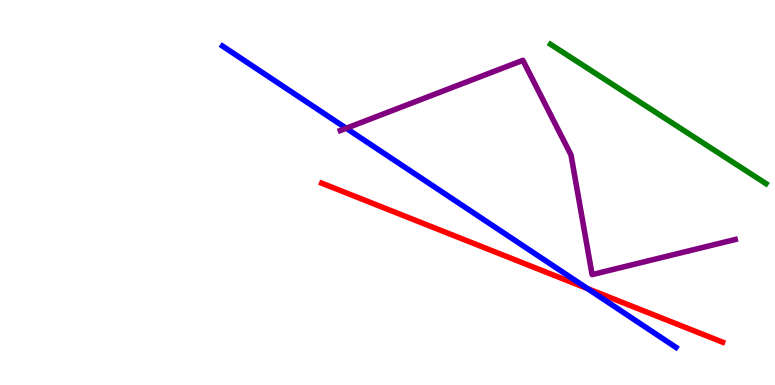[{'lines': ['blue', 'red'], 'intersections': [{'x': 7.58, 'y': 2.5}]}, {'lines': ['green', 'red'], 'intersections': []}, {'lines': ['purple', 'red'], 'intersections': []}, {'lines': ['blue', 'green'], 'intersections': []}, {'lines': ['blue', 'purple'], 'intersections': [{'x': 4.47, 'y': 6.67}]}, {'lines': ['green', 'purple'], 'intersections': []}]